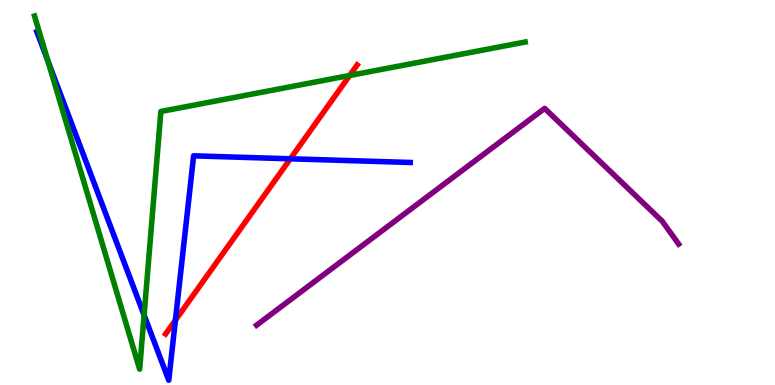[{'lines': ['blue', 'red'], 'intersections': [{'x': 2.26, 'y': 1.68}, {'x': 3.75, 'y': 5.88}]}, {'lines': ['green', 'red'], 'intersections': [{'x': 4.51, 'y': 8.04}]}, {'lines': ['purple', 'red'], 'intersections': []}, {'lines': ['blue', 'green'], 'intersections': [{'x': 0.618, 'y': 8.42}, {'x': 1.86, 'y': 1.81}]}, {'lines': ['blue', 'purple'], 'intersections': []}, {'lines': ['green', 'purple'], 'intersections': []}]